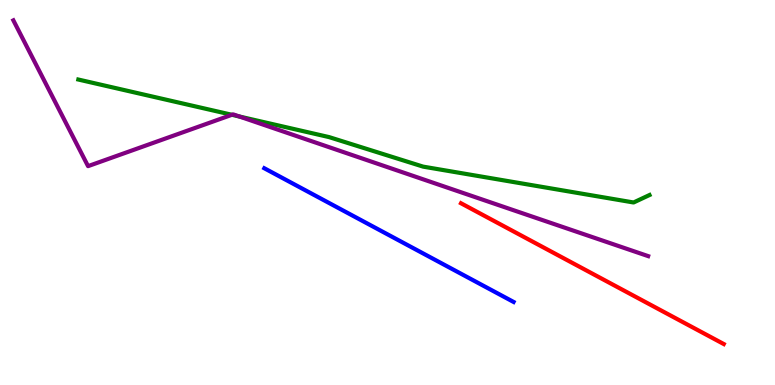[{'lines': ['blue', 'red'], 'intersections': []}, {'lines': ['green', 'red'], 'intersections': []}, {'lines': ['purple', 'red'], 'intersections': []}, {'lines': ['blue', 'green'], 'intersections': []}, {'lines': ['blue', 'purple'], 'intersections': []}, {'lines': ['green', 'purple'], 'intersections': [{'x': 2.99, 'y': 7.02}, {'x': 3.09, 'y': 6.97}]}]